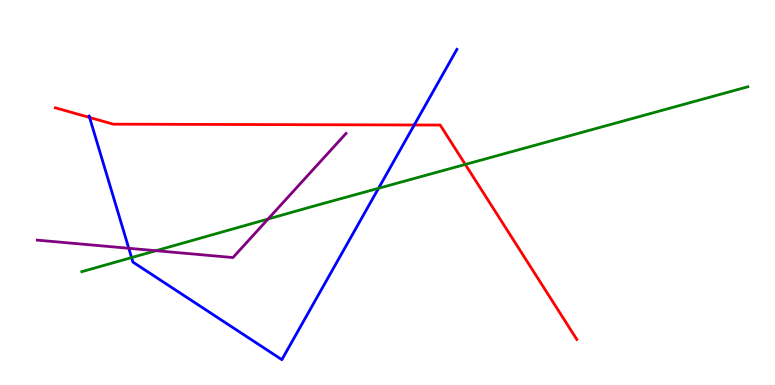[{'lines': ['blue', 'red'], 'intersections': [{'x': 1.16, 'y': 6.95}, {'x': 5.35, 'y': 6.75}]}, {'lines': ['green', 'red'], 'intersections': [{'x': 6.0, 'y': 5.73}]}, {'lines': ['purple', 'red'], 'intersections': []}, {'lines': ['blue', 'green'], 'intersections': [{'x': 1.7, 'y': 3.31}, {'x': 4.88, 'y': 5.11}]}, {'lines': ['blue', 'purple'], 'intersections': [{'x': 1.66, 'y': 3.55}]}, {'lines': ['green', 'purple'], 'intersections': [{'x': 2.01, 'y': 3.49}, {'x': 3.46, 'y': 4.31}]}]